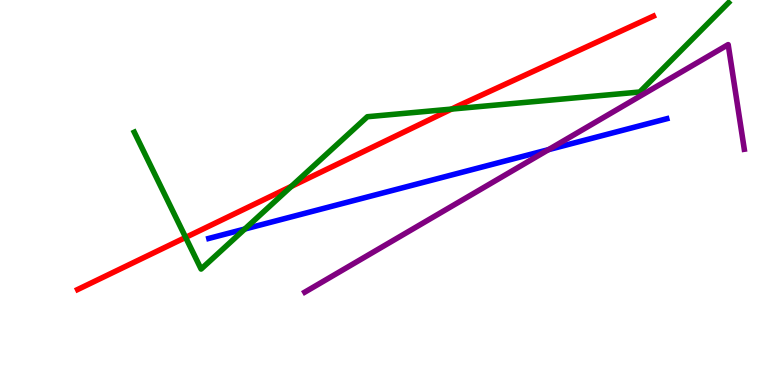[{'lines': ['blue', 'red'], 'intersections': []}, {'lines': ['green', 'red'], 'intersections': [{'x': 2.4, 'y': 3.83}, {'x': 3.76, 'y': 5.16}, {'x': 5.83, 'y': 7.17}]}, {'lines': ['purple', 'red'], 'intersections': []}, {'lines': ['blue', 'green'], 'intersections': [{'x': 3.16, 'y': 4.05}]}, {'lines': ['blue', 'purple'], 'intersections': [{'x': 7.08, 'y': 6.11}]}, {'lines': ['green', 'purple'], 'intersections': []}]